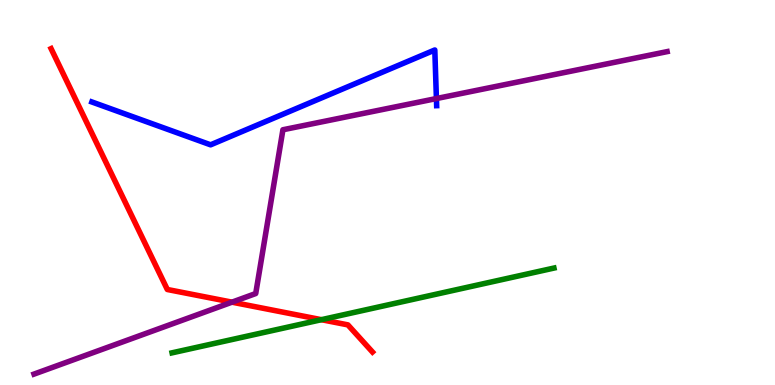[{'lines': ['blue', 'red'], 'intersections': []}, {'lines': ['green', 'red'], 'intersections': [{'x': 4.15, 'y': 1.7}]}, {'lines': ['purple', 'red'], 'intersections': [{'x': 2.99, 'y': 2.15}]}, {'lines': ['blue', 'green'], 'intersections': []}, {'lines': ['blue', 'purple'], 'intersections': [{'x': 5.63, 'y': 7.44}]}, {'lines': ['green', 'purple'], 'intersections': []}]